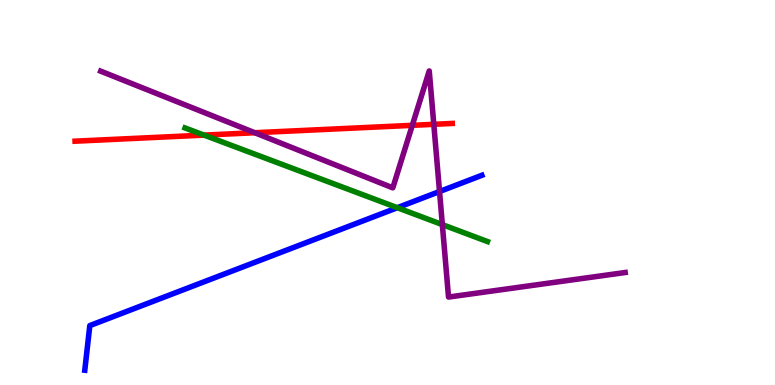[{'lines': ['blue', 'red'], 'intersections': []}, {'lines': ['green', 'red'], 'intersections': [{'x': 2.63, 'y': 6.49}]}, {'lines': ['purple', 'red'], 'intersections': [{'x': 3.29, 'y': 6.55}, {'x': 5.32, 'y': 6.74}, {'x': 5.6, 'y': 6.77}]}, {'lines': ['blue', 'green'], 'intersections': [{'x': 5.13, 'y': 4.61}]}, {'lines': ['blue', 'purple'], 'intersections': [{'x': 5.67, 'y': 5.03}]}, {'lines': ['green', 'purple'], 'intersections': [{'x': 5.71, 'y': 4.17}]}]